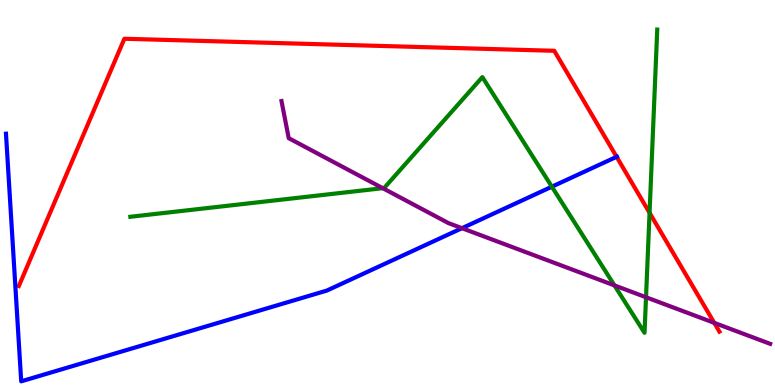[{'lines': ['blue', 'red'], 'intersections': [{'x': 7.96, 'y': 5.93}]}, {'lines': ['green', 'red'], 'intersections': [{'x': 8.38, 'y': 4.47}]}, {'lines': ['purple', 'red'], 'intersections': [{'x': 9.22, 'y': 1.61}]}, {'lines': ['blue', 'green'], 'intersections': [{'x': 7.12, 'y': 5.15}]}, {'lines': ['blue', 'purple'], 'intersections': [{'x': 5.96, 'y': 4.07}]}, {'lines': ['green', 'purple'], 'intersections': [{'x': 4.94, 'y': 5.11}, {'x': 7.93, 'y': 2.59}, {'x': 8.34, 'y': 2.28}]}]